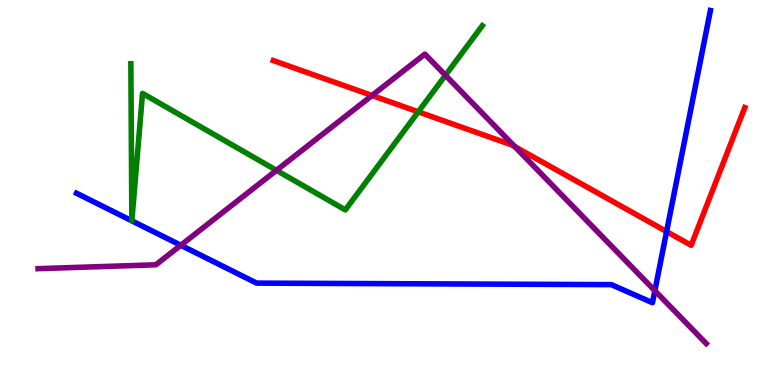[{'lines': ['blue', 'red'], 'intersections': [{'x': 8.6, 'y': 3.99}]}, {'lines': ['green', 'red'], 'intersections': [{'x': 5.4, 'y': 7.1}]}, {'lines': ['purple', 'red'], 'intersections': [{'x': 4.8, 'y': 7.52}, {'x': 6.64, 'y': 6.19}]}, {'lines': ['blue', 'green'], 'intersections': [{'x': 1.7, 'y': 4.26}, {'x': 1.7, 'y': 4.26}]}, {'lines': ['blue', 'purple'], 'intersections': [{'x': 2.33, 'y': 3.63}, {'x': 8.45, 'y': 2.45}]}, {'lines': ['green', 'purple'], 'intersections': [{'x': 3.57, 'y': 5.58}, {'x': 5.75, 'y': 8.04}]}]